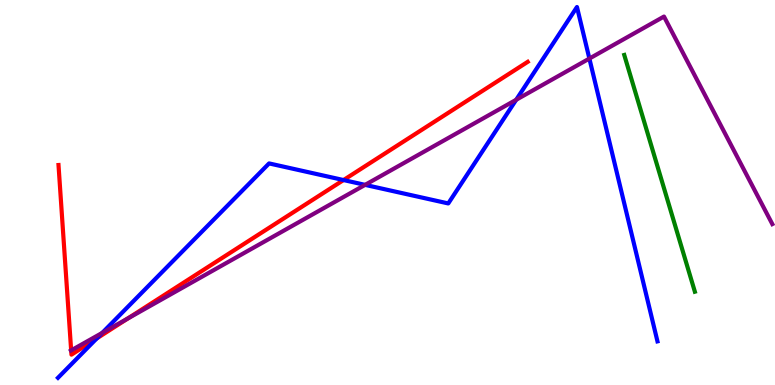[{'lines': ['blue', 'red'], 'intersections': [{'x': 1.25, 'y': 1.21}, {'x': 4.43, 'y': 5.32}]}, {'lines': ['green', 'red'], 'intersections': []}, {'lines': ['purple', 'red'], 'intersections': [{'x': 0.918, 'y': 0.899}, {'x': 1.65, 'y': 1.73}]}, {'lines': ['blue', 'green'], 'intersections': []}, {'lines': ['blue', 'purple'], 'intersections': [{'x': 1.32, 'y': 1.35}, {'x': 4.71, 'y': 5.2}, {'x': 6.66, 'y': 7.41}, {'x': 7.6, 'y': 8.48}]}, {'lines': ['green', 'purple'], 'intersections': []}]